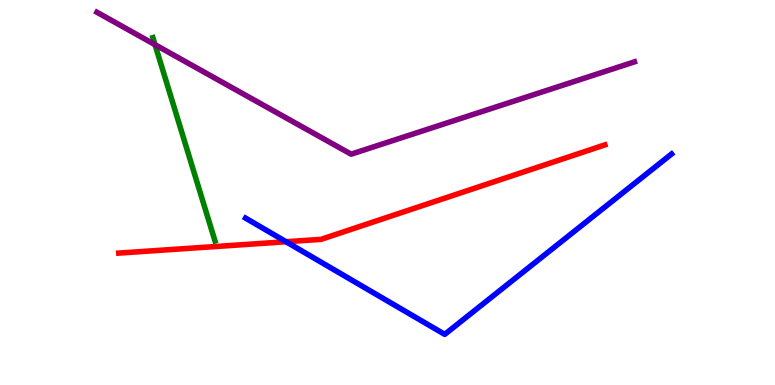[{'lines': ['blue', 'red'], 'intersections': [{'x': 3.69, 'y': 3.72}]}, {'lines': ['green', 'red'], 'intersections': []}, {'lines': ['purple', 'red'], 'intersections': []}, {'lines': ['blue', 'green'], 'intersections': []}, {'lines': ['blue', 'purple'], 'intersections': []}, {'lines': ['green', 'purple'], 'intersections': [{'x': 2.0, 'y': 8.84}]}]